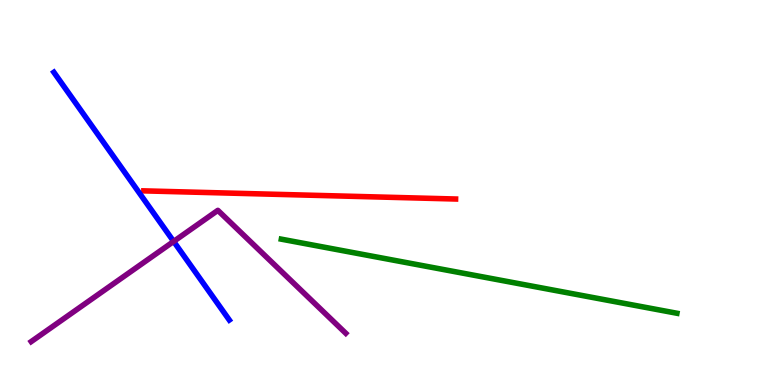[{'lines': ['blue', 'red'], 'intersections': []}, {'lines': ['green', 'red'], 'intersections': []}, {'lines': ['purple', 'red'], 'intersections': []}, {'lines': ['blue', 'green'], 'intersections': []}, {'lines': ['blue', 'purple'], 'intersections': [{'x': 2.24, 'y': 3.73}]}, {'lines': ['green', 'purple'], 'intersections': []}]